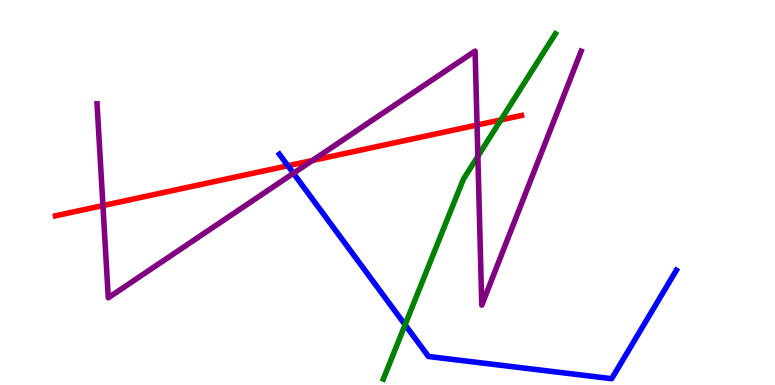[{'lines': ['blue', 'red'], 'intersections': [{'x': 3.71, 'y': 5.69}]}, {'lines': ['green', 'red'], 'intersections': [{'x': 6.46, 'y': 6.89}]}, {'lines': ['purple', 'red'], 'intersections': [{'x': 1.33, 'y': 4.66}, {'x': 4.03, 'y': 5.83}, {'x': 6.16, 'y': 6.75}]}, {'lines': ['blue', 'green'], 'intersections': [{'x': 5.23, 'y': 1.56}]}, {'lines': ['blue', 'purple'], 'intersections': [{'x': 3.79, 'y': 5.5}]}, {'lines': ['green', 'purple'], 'intersections': [{'x': 6.17, 'y': 5.94}]}]